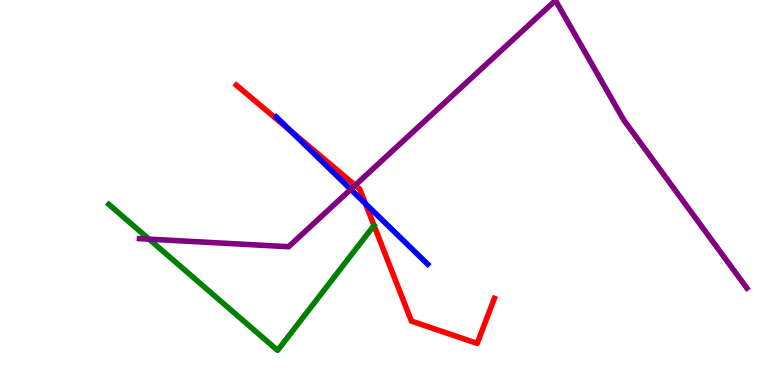[{'lines': ['blue', 'red'], 'intersections': [{'x': 3.75, 'y': 6.6}, {'x': 4.72, 'y': 4.71}]}, {'lines': ['green', 'red'], 'intersections': []}, {'lines': ['purple', 'red'], 'intersections': [{'x': 4.58, 'y': 5.19}]}, {'lines': ['blue', 'green'], 'intersections': []}, {'lines': ['blue', 'purple'], 'intersections': [{'x': 4.53, 'y': 5.08}]}, {'lines': ['green', 'purple'], 'intersections': [{'x': 1.92, 'y': 3.79}]}]